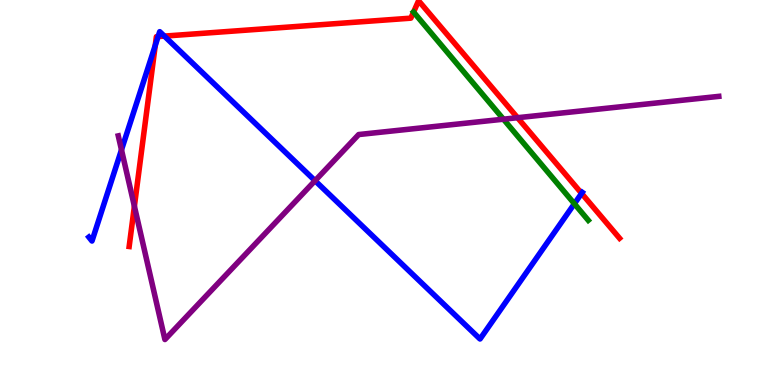[{'lines': ['blue', 'red'], 'intersections': [{'x': 2.0, 'y': 8.82}, {'x': 2.04, 'y': 9.05}, {'x': 2.12, 'y': 9.06}, {'x': 7.5, 'y': 4.98}]}, {'lines': ['green', 'red'], 'intersections': [{'x': 5.34, 'y': 9.69}]}, {'lines': ['purple', 'red'], 'intersections': [{'x': 1.73, 'y': 4.64}, {'x': 6.68, 'y': 6.94}]}, {'lines': ['blue', 'green'], 'intersections': [{'x': 7.41, 'y': 4.71}]}, {'lines': ['blue', 'purple'], 'intersections': [{'x': 1.57, 'y': 6.11}, {'x': 4.07, 'y': 5.31}]}, {'lines': ['green', 'purple'], 'intersections': [{'x': 6.5, 'y': 6.9}]}]